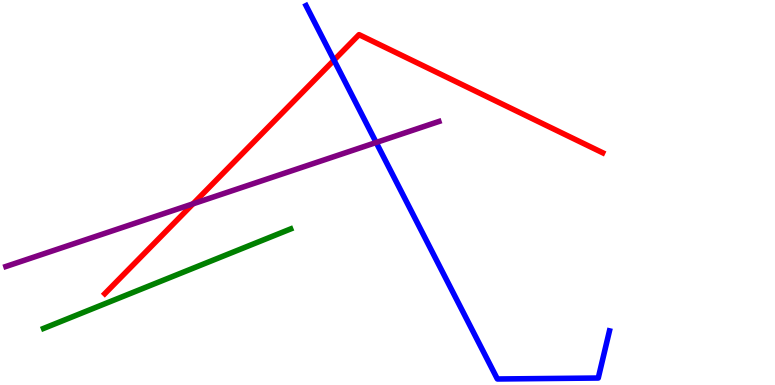[{'lines': ['blue', 'red'], 'intersections': [{'x': 4.31, 'y': 8.44}]}, {'lines': ['green', 'red'], 'intersections': []}, {'lines': ['purple', 'red'], 'intersections': [{'x': 2.49, 'y': 4.71}]}, {'lines': ['blue', 'green'], 'intersections': []}, {'lines': ['blue', 'purple'], 'intersections': [{'x': 4.85, 'y': 6.3}]}, {'lines': ['green', 'purple'], 'intersections': []}]